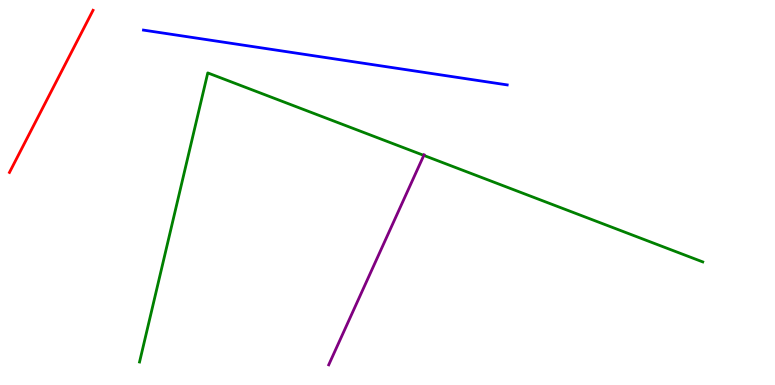[{'lines': ['blue', 'red'], 'intersections': []}, {'lines': ['green', 'red'], 'intersections': []}, {'lines': ['purple', 'red'], 'intersections': []}, {'lines': ['blue', 'green'], 'intersections': []}, {'lines': ['blue', 'purple'], 'intersections': []}, {'lines': ['green', 'purple'], 'intersections': [{'x': 5.47, 'y': 5.96}]}]